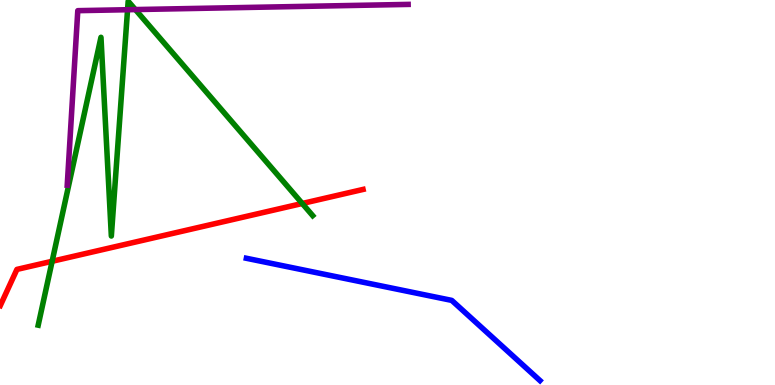[{'lines': ['blue', 'red'], 'intersections': []}, {'lines': ['green', 'red'], 'intersections': [{'x': 0.673, 'y': 3.21}, {'x': 3.9, 'y': 4.71}]}, {'lines': ['purple', 'red'], 'intersections': []}, {'lines': ['blue', 'green'], 'intersections': []}, {'lines': ['blue', 'purple'], 'intersections': []}, {'lines': ['green', 'purple'], 'intersections': [{'x': 1.65, 'y': 9.75}, {'x': 1.75, 'y': 9.75}]}]